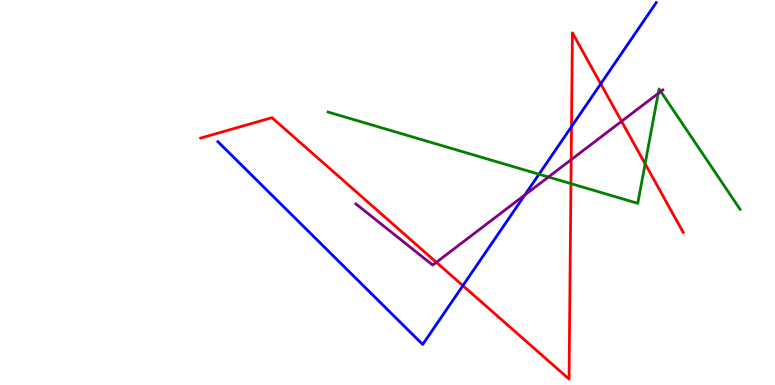[{'lines': ['blue', 'red'], 'intersections': [{'x': 5.97, 'y': 2.58}, {'x': 7.37, 'y': 6.71}, {'x': 7.75, 'y': 7.82}]}, {'lines': ['green', 'red'], 'intersections': [{'x': 7.37, 'y': 5.23}, {'x': 8.32, 'y': 5.75}]}, {'lines': ['purple', 'red'], 'intersections': [{'x': 5.63, 'y': 3.19}, {'x': 7.37, 'y': 5.85}, {'x': 8.02, 'y': 6.85}]}, {'lines': ['blue', 'green'], 'intersections': [{'x': 6.95, 'y': 5.47}]}, {'lines': ['blue', 'purple'], 'intersections': [{'x': 6.77, 'y': 4.94}]}, {'lines': ['green', 'purple'], 'intersections': [{'x': 7.08, 'y': 5.4}, {'x': 8.49, 'y': 7.57}, {'x': 8.53, 'y': 7.62}]}]